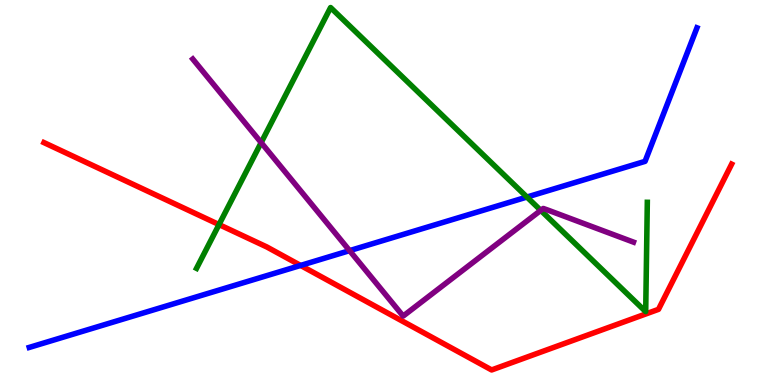[{'lines': ['blue', 'red'], 'intersections': [{'x': 3.88, 'y': 3.11}]}, {'lines': ['green', 'red'], 'intersections': [{'x': 2.83, 'y': 4.17}]}, {'lines': ['purple', 'red'], 'intersections': []}, {'lines': ['blue', 'green'], 'intersections': [{'x': 6.8, 'y': 4.88}]}, {'lines': ['blue', 'purple'], 'intersections': [{'x': 4.51, 'y': 3.49}]}, {'lines': ['green', 'purple'], 'intersections': [{'x': 3.37, 'y': 6.3}, {'x': 6.98, 'y': 4.54}]}]